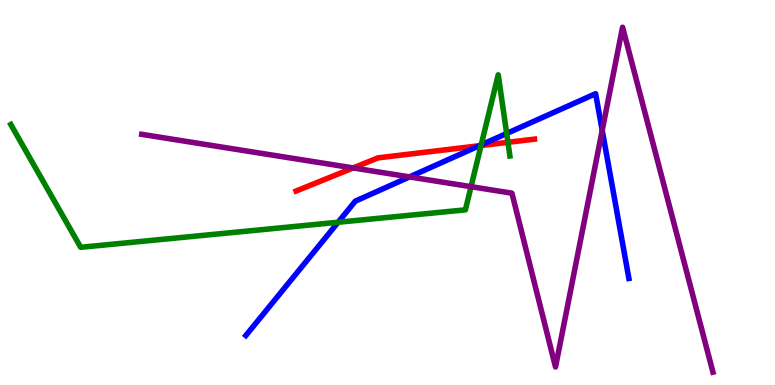[{'lines': ['blue', 'red'], 'intersections': [{'x': 6.18, 'y': 6.21}]}, {'lines': ['green', 'red'], 'intersections': [{'x': 6.21, 'y': 6.22}, {'x': 6.55, 'y': 6.3}]}, {'lines': ['purple', 'red'], 'intersections': [{'x': 4.56, 'y': 5.64}]}, {'lines': ['blue', 'green'], 'intersections': [{'x': 4.36, 'y': 4.23}, {'x': 6.21, 'y': 6.24}, {'x': 6.54, 'y': 6.53}]}, {'lines': ['blue', 'purple'], 'intersections': [{'x': 5.28, 'y': 5.41}, {'x': 7.77, 'y': 6.61}]}, {'lines': ['green', 'purple'], 'intersections': [{'x': 6.08, 'y': 5.15}]}]